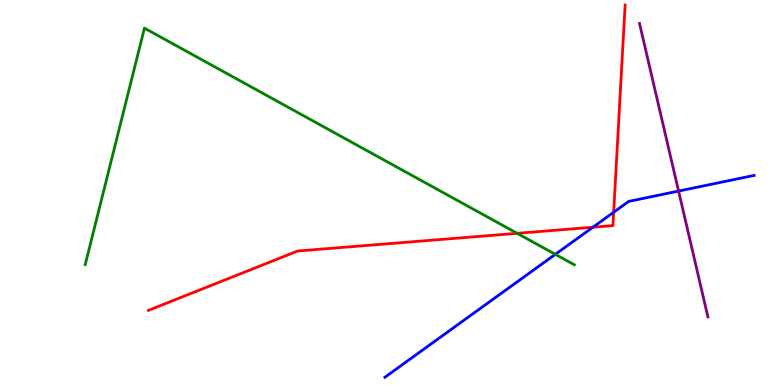[{'lines': ['blue', 'red'], 'intersections': [{'x': 7.65, 'y': 4.1}, {'x': 7.92, 'y': 4.49}]}, {'lines': ['green', 'red'], 'intersections': [{'x': 6.67, 'y': 3.94}]}, {'lines': ['purple', 'red'], 'intersections': []}, {'lines': ['blue', 'green'], 'intersections': [{'x': 7.17, 'y': 3.39}]}, {'lines': ['blue', 'purple'], 'intersections': [{'x': 8.76, 'y': 5.04}]}, {'lines': ['green', 'purple'], 'intersections': []}]